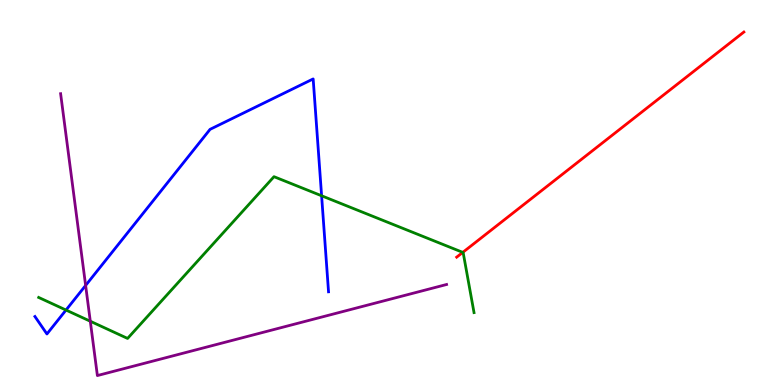[{'lines': ['blue', 'red'], 'intersections': []}, {'lines': ['green', 'red'], 'intersections': [{'x': 5.97, 'y': 3.44}]}, {'lines': ['purple', 'red'], 'intersections': []}, {'lines': ['blue', 'green'], 'intersections': [{'x': 0.852, 'y': 1.95}, {'x': 4.15, 'y': 4.92}]}, {'lines': ['blue', 'purple'], 'intersections': [{'x': 1.1, 'y': 2.59}]}, {'lines': ['green', 'purple'], 'intersections': [{'x': 1.17, 'y': 1.66}]}]